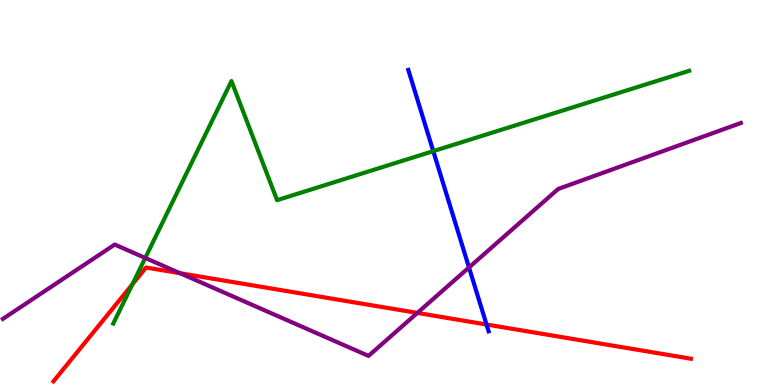[{'lines': ['blue', 'red'], 'intersections': [{'x': 6.28, 'y': 1.57}]}, {'lines': ['green', 'red'], 'intersections': [{'x': 1.71, 'y': 2.62}]}, {'lines': ['purple', 'red'], 'intersections': [{'x': 2.32, 'y': 2.9}, {'x': 5.39, 'y': 1.87}]}, {'lines': ['blue', 'green'], 'intersections': [{'x': 5.59, 'y': 6.07}]}, {'lines': ['blue', 'purple'], 'intersections': [{'x': 6.05, 'y': 3.05}]}, {'lines': ['green', 'purple'], 'intersections': [{'x': 1.87, 'y': 3.3}]}]